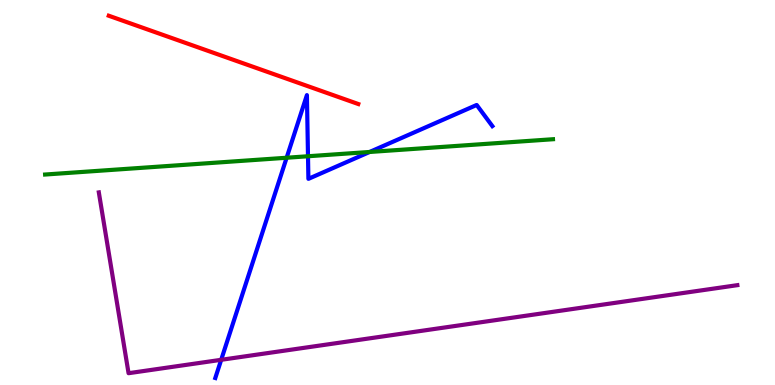[{'lines': ['blue', 'red'], 'intersections': []}, {'lines': ['green', 'red'], 'intersections': []}, {'lines': ['purple', 'red'], 'intersections': []}, {'lines': ['blue', 'green'], 'intersections': [{'x': 3.7, 'y': 5.9}, {'x': 3.97, 'y': 5.94}, {'x': 4.77, 'y': 6.05}]}, {'lines': ['blue', 'purple'], 'intersections': [{'x': 2.85, 'y': 0.654}]}, {'lines': ['green', 'purple'], 'intersections': []}]